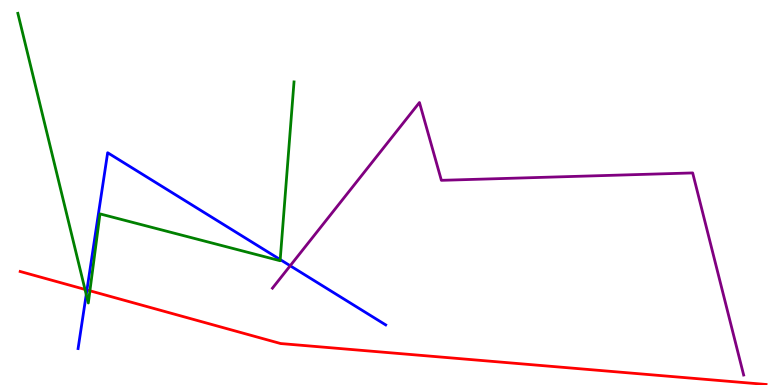[{'lines': ['blue', 'red'], 'intersections': [{'x': 1.12, 'y': 2.47}]}, {'lines': ['green', 'red'], 'intersections': [{'x': 1.1, 'y': 2.48}, {'x': 1.16, 'y': 2.45}]}, {'lines': ['purple', 'red'], 'intersections': []}, {'lines': ['blue', 'green'], 'intersections': [{'x': 1.11, 'y': 2.35}, {'x': 3.62, 'y': 3.26}]}, {'lines': ['blue', 'purple'], 'intersections': [{'x': 3.74, 'y': 3.1}]}, {'lines': ['green', 'purple'], 'intersections': []}]